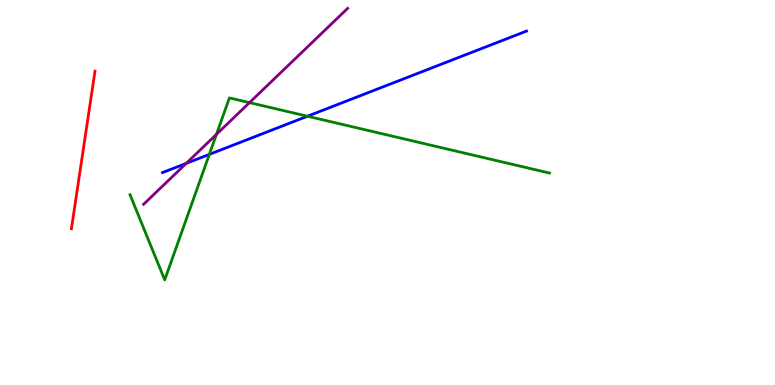[{'lines': ['blue', 'red'], 'intersections': []}, {'lines': ['green', 'red'], 'intersections': []}, {'lines': ['purple', 'red'], 'intersections': []}, {'lines': ['blue', 'green'], 'intersections': [{'x': 2.7, 'y': 5.99}, {'x': 3.97, 'y': 6.98}]}, {'lines': ['blue', 'purple'], 'intersections': [{'x': 2.4, 'y': 5.76}]}, {'lines': ['green', 'purple'], 'intersections': [{'x': 2.79, 'y': 6.51}, {'x': 3.22, 'y': 7.33}]}]